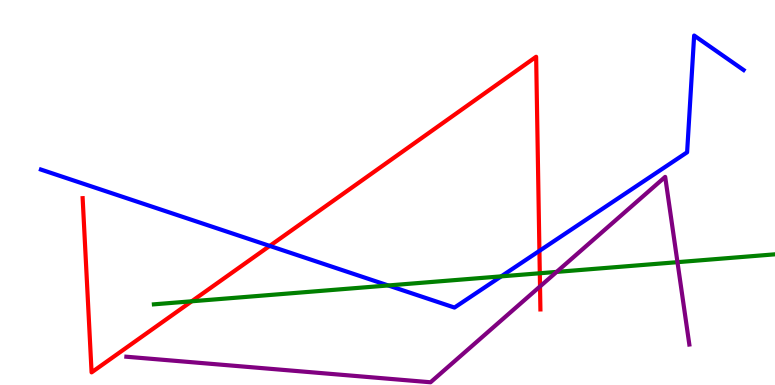[{'lines': ['blue', 'red'], 'intersections': [{'x': 3.48, 'y': 3.61}, {'x': 6.96, 'y': 3.48}]}, {'lines': ['green', 'red'], 'intersections': [{'x': 2.47, 'y': 2.17}, {'x': 6.97, 'y': 2.9}]}, {'lines': ['purple', 'red'], 'intersections': [{'x': 6.97, 'y': 2.56}]}, {'lines': ['blue', 'green'], 'intersections': [{'x': 5.01, 'y': 2.59}, {'x': 6.47, 'y': 2.82}]}, {'lines': ['blue', 'purple'], 'intersections': []}, {'lines': ['green', 'purple'], 'intersections': [{'x': 7.18, 'y': 2.94}, {'x': 8.74, 'y': 3.19}]}]